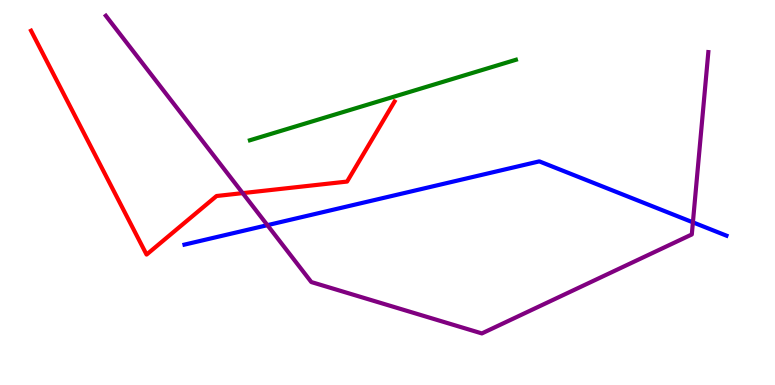[{'lines': ['blue', 'red'], 'intersections': []}, {'lines': ['green', 'red'], 'intersections': []}, {'lines': ['purple', 'red'], 'intersections': [{'x': 3.13, 'y': 4.98}]}, {'lines': ['blue', 'green'], 'intersections': []}, {'lines': ['blue', 'purple'], 'intersections': [{'x': 3.45, 'y': 4.15}, {'x': 8.94, 'y': 4.23}]}, {'lines': ['green', 'purple'], 'intersections': []}]